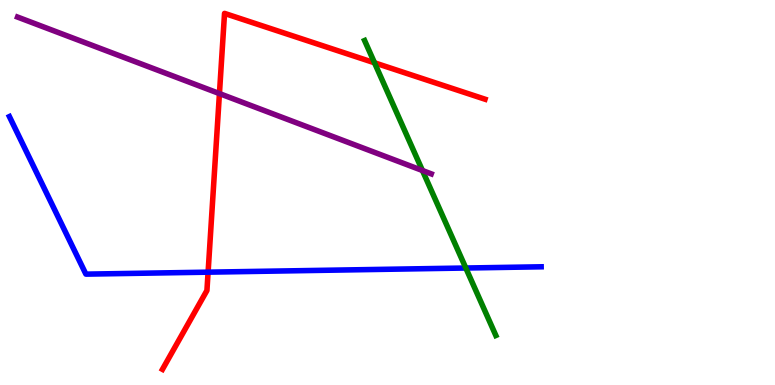[{'lines': ['blue', 'red'], 'intersections': [{'x': 2.69, 'y': 2.93}]}, {'lines': ['green', 'red'], 'intersections': [{'x': 4.83, 'y': 8.37}]}, {'lines': ['purple', 'red'], 'intersections': [{'x': 2.83, 'y': 7.57}]}, {'lines': ['blue', 'green'], 'intersections': [{'x': 6.01, 'y': 3.04}]}, {'lines': ['blue', 'purple'], 'intersections': []}, {'lines': ['green', 'purple'], 'intersections': [{'x': 5.45, 'y': 5.57}]}]